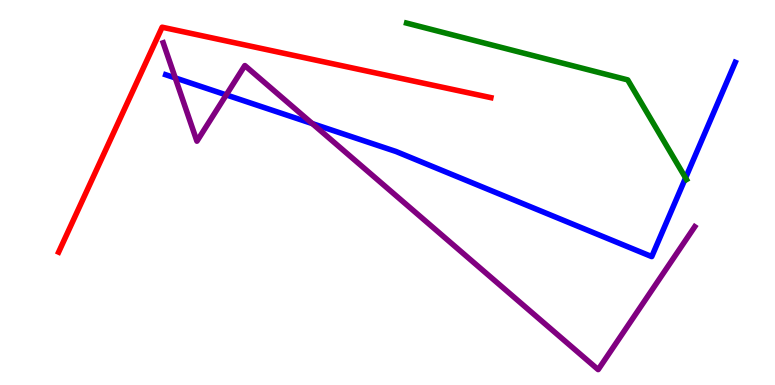[{'lines': ['blue', 'red'], 'intersections': []}, {'lines': ['green', 'red'], 'intersections': []}, {'lines': ['purple', 'red'], 'intersections': []}, {'lines': ['blue', 'green'], 'intersections': [{'x': 8.85, 'y': 5.38}]}, {'lines': ['blue', 'purple'], 'intersections': [{'x': 2.26, 'y': 7.98}, {'x': 2.92, 'y': 7.53}, {'x': 4.03, 'y': 6.79}]}, {'lines': ['green', 'purple'], 'intersections': []}]